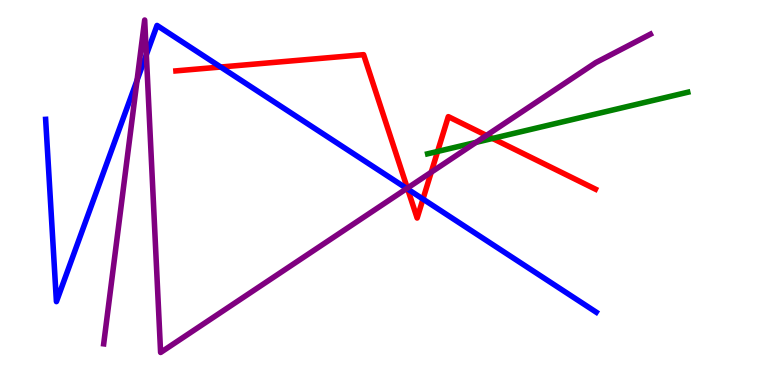[{'lines': ['blue', 'red'], 'intersections': [{'x': 2.85, 'y': 8.26}, {'x': 5.26, 'y': 5.09}, {'x': 5.46, 'y': 4.83}]}, {'lines': ['green', 'red'], 'intersections': [{'x': 5.65, 'y': 6.07}, {'x': 6.36, 'y': 6.4}]}, {'lines': ['purple', 'red'], 'intersections': [{'x': 5.26, 'y': 5.11}, {'x': 5.56, 'y': 5.53}, {'x': 6.28, 'y': 6.48}]}, {'lines': ['blue', 'green'], 'intersections': []}, {'lines': ['blue', 'purple'], 'intersections': [{'x': 1.77, 'y': 7.91}, {'x': 1.89, 'y': 8.58}, {'x': 5.25, 'y': 5.1}]}, {'lines': ['green', 'purple'], 'intersections': [{'x': 6.14, 'y': 6.3}]}]